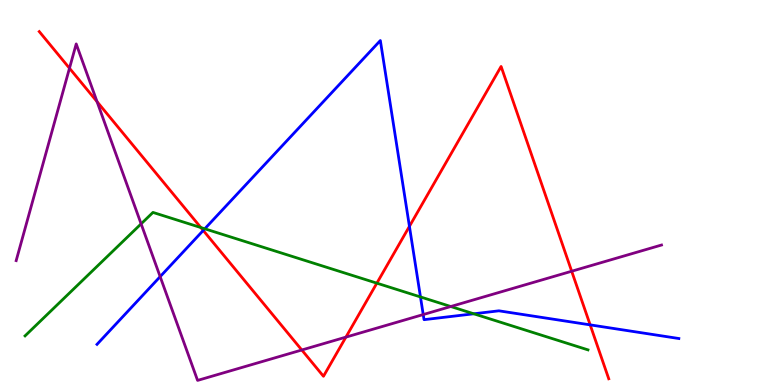[{'lines': ['blue', 'red'], 'intersections': [{'x': 2.62, 'y': 4.01}, {'x': 5.28, 'y': 4.12}, {'x': 7.62, 'y': 1.56}]}, {'lines': ['green', 'red'], 'intersections': [{'x': 2.59, 'y': 4.09}, {'x': 4.86, 'y': 2.65}]}, {'lines': ['purple', 'red'], 'intersections': [{'x': 0.897, 'y': 8.23}, {'x': 1.25, 'y': 7.36}, {'x': 3.89, 'y': 0.909}, {'x': 4.46, 'y': 1.24}, {'x': 7.38, 'y': 2.95}]}, {'lines': ['blue', 'green'], 'intersections': [{'x': 2.64, 'y': 4.06}, {'x': 5.43, 'y': 2.29}, {'x': 6.11, 'y': 1.85}]}, {'lines': ['blue', 'purple'], 'intersections': [{'x': 2.07, 'y': 2.81}, {'x': 5.46, 'y': 1.83}]}, {'lines': ['green', 'purple'], 'intersections': [{'x': 1.82, 'y': 4.19}, {'x': 5.82, 'y': 2.04}]}]